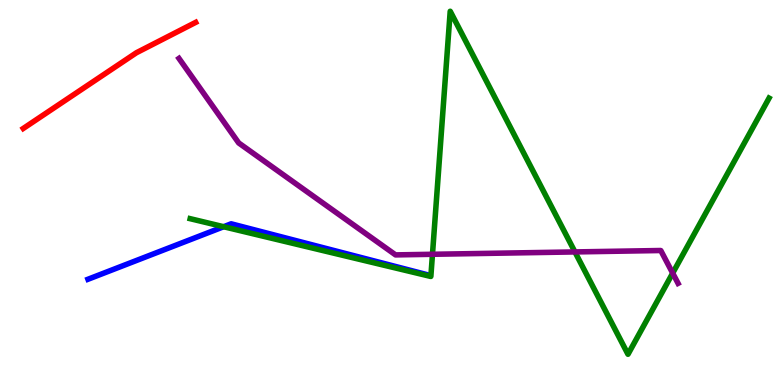[{'lines': ['blue', 'red'], 'intersections': []}, {'lines': ['green', 'red'], 'intersections': []}, {'lines': ['purple', 'red'], 'intersections': []}, {'lines': ['blue', 'green'], 'intersections': [{'x': 2.89, 'y': 4.11}]}, {'lines': ['blue', 'purple'], 'intersections': []}, {'lines': ['green', 'purple'], 'intersections': [{'x': 5.58, 'y': 3.4}, {'x': 7.42, 'y': 3.46}, {'x': 8.68, 'y': 2.91}]}]